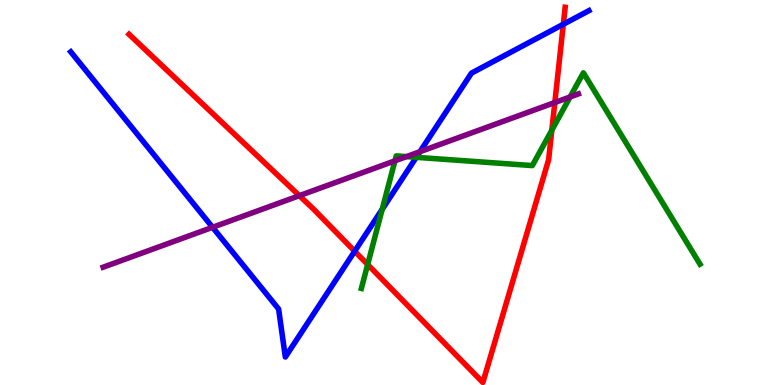[{'lines': ['blue', 'red'], 'intersections': [{'x': 4.58, 'y': 3.47}, {'x': 7.27, 'y': 9.37}]}, {'lines': ['green', 'red'], 'intersections': [{'x': 4.74, 'y': 3.13}, {'x': 7.12, 'y': 6.62}]}, {'lines': ['purple', 'red'], 'intersections': [{'x': 3.86, 'y': 4.92}, {'x': 7.16, 'y': 7.34}]}, {'lines': ['blue', 'green'], 'intersections': [{'x': 4.93, 'y': 4.56}, {'x': 5.37, 'y': 5.91}]}, {'lines': ['blue', 'purple'], 'intersections': [{'x': 2.74, 'y': 4.1}, {'x': 5.42, 'y': 6.06}]}, {'lines': ['green', 'purple'], 'intersections': [{'x': 5.1, 'y': 5.82}, {'x': 5.24, 'y': 5.93}, {'x': 7.36, 'y': 7.48}]}]